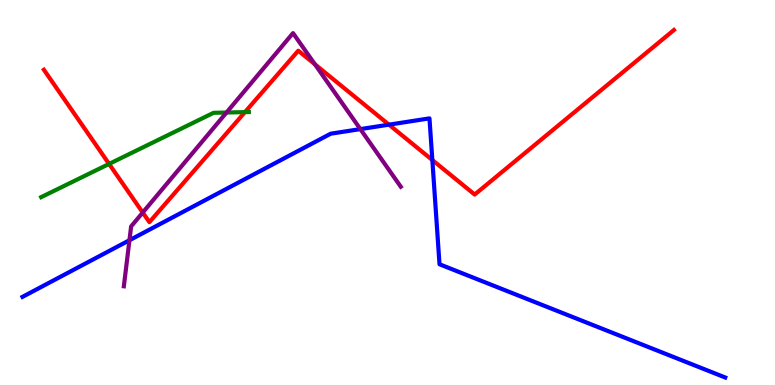[{'lines': ['blue', 'red'], 'intersections': [{'x': 5.02, 'y': 6.76}, {'x': 5.58, 'y': 5.84}]}, {'lines': ['green', 'red'], 'intersections': [{'x': 1.41, 'y': 5.74}, {'x': 3.16, 'y': 7.09}]}, {'lines': ['purple', 'red'], 'intersections': [{'x': 1.84, 'y': 4.48}, {'x': 4.06, 'y': 8.33}]}, {'lines': ['blue', 'green'], 'intersections': []}, {'lines': ['blue', 'purple'], 'intersections': [{'x': 1.67, 'y': 3.76}, {'x': 4.65, 'y': 6.65}]}, {'lines': ['green', 'purple'], 'intersections': [{'x': 2.92, 'y': 7.08}]}]